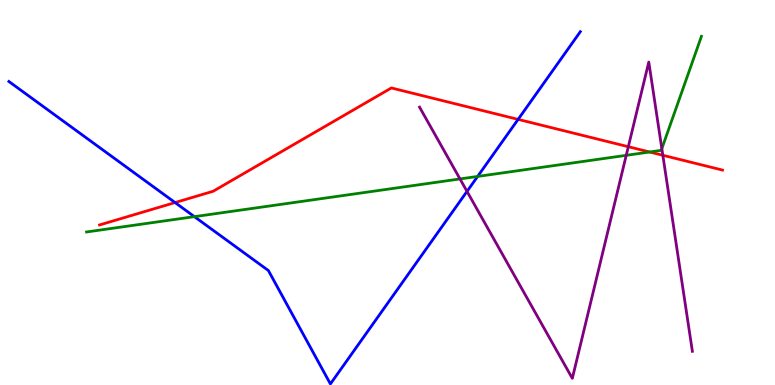[{'lines': ['blue', 'red'], 'intersections': [{'x': 2.26, 'y': 4.74}, {'x': 6.69, 'y': 6.9}]}, {'lines': ['green', 'red'], 'intersections': [{'x': 8.38, 'y': 6.05}]}, {'lines': ['purple', 'red'], 'intersections': [{'x': 8.11, 'y': 6.19}, {'x': 8.55, 'y': 5.97}]}, {'lines': ['blue', 'green'], 'intersections': [{'x': 2.51, 'y': 4.37}, {'x': 6.16, 'y': 5.42}]}, {'lines': ['blue', 'purple'], 'intersections': [{'x': 6.03, 'y': 5.03}]}, {'lines': ['green', 'purple'], 'intersections': [{'x': 5.94, 'y': 5.35}, {'x': 8.08, 'y': 5.97}, {'x': 8.54, 'y': 6.14}]}]